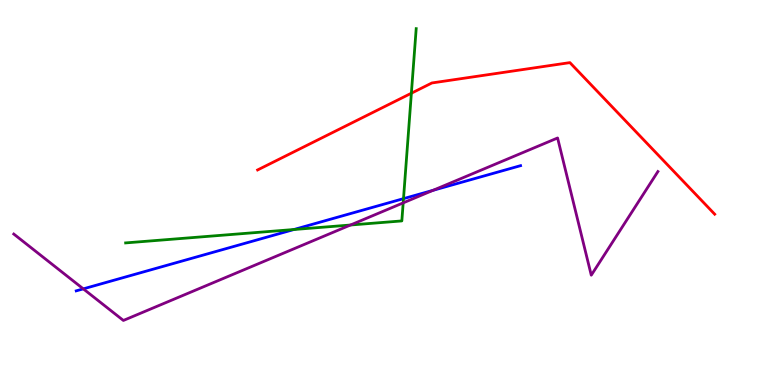[{'lines': ['blue', 'red'], 'intersections': []}, {'lines': ['green', 'red'], 'intersections': [{'x': 5.31, 'y': 7.58}]}, {'lines': ['purple', 'red'], 'intersections': []}, {'lines': ['blue', 'green'], 'intersections': [{'x': 3.79, 'y': 4.04}, {'x': 5.21, 'y': 4.84}]}, {'lines': ['blue', 'purple'], 'intersections': [{'x': 1.07, 'y': 2.5}, {'x': 5.59, 'y': 5.06}]}, {'lines': ['green', 'purple'], 'intersections': [{'x': 4.52, 'y': 4.16}, {'x': 5.2, 'y': 4.73}]}]